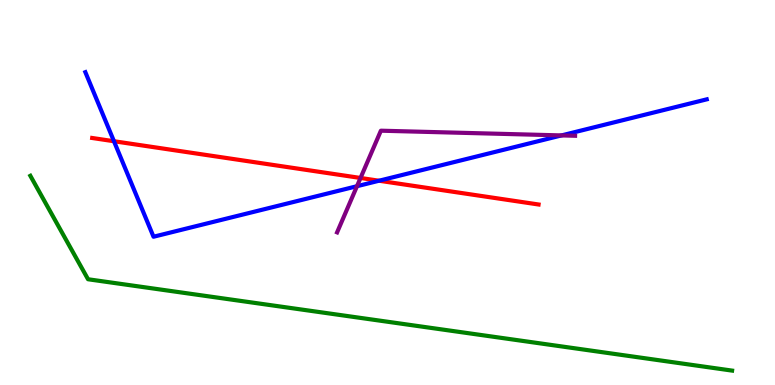[{'lines': ['blue', 'red'], 'intersections': [{'x': 1.47, 'y': 6.33}, {'x': 4.89, 'y': 5.31}]}, {'lines': ['green', 'red'], 'intersections': []}, {'lines': ['purple', 'red'], 'intersections': [{'x': 4.65, 'y': 5.38}]}, {'lines': ['blue', 'green'], 'intersections': []}, {'lines': ['blue', 'purple'], 'intersections': [{'x': 4.61, 'y': 5.16}, {'x': 7.25, 'y': 6.48}]}, {'lines': ['green', 'purple'], 'intersections': []}]